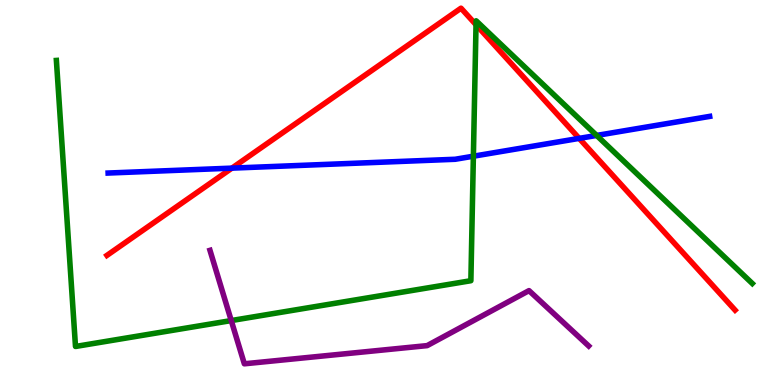[{'lines': ['blue', 'red'], 'intersections': [{'x': 2.99, 'y': 5.63}, {'x': 7.47, 'y': 6.41}]}, {'lines': ['green', 'red'], 'intersections': [{'x': 6.14, 'y': 9.36}]}, {'lines': ['purple', 'red'], 'intersections': []}, {'lines': ['blue', 'green'], 'intersections': [{'x': 6.11, 'y': 5.94}, {'x': 7.7, 'y': 6.48}]}, {'lines': ['blue', 'purple'], 'intersections': []}, {'lines': ['green', 'purple'], 'intersections': [{'x': 2.98, 'y': 1.67}]}]